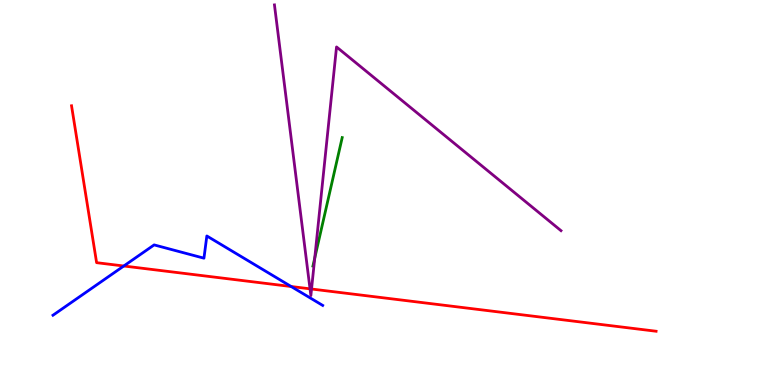[{'lines': ['blue', 'red'], 'intersections': [{'x': 1.6, 'y': 3.09}, {'x': 3.76, 'y': 2.56}]}, {'lines': ['green', 'red'], 'intersections': []}, {'lines': ['purple', 'red'], 'intersections': [{'x': 4.0, 'y': 2.5}, {'x': 4.02, 'y': 2.49}]}, {'lines': ['blue', 'green'], 'intersections': []}, {'lines': ['blue', 'purple'], 'intersections': []}, {'lines': ['green', 'purple'], 'intersections': [{'x': 4.06, 'y': 3.3}]}]